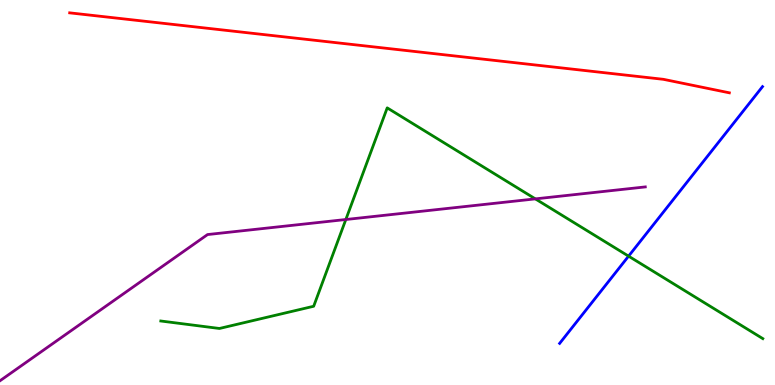[{'lines': ['blue', 'red'], 'intersections': []}, {'lines': ['green', 'red'], 'intersections': []}, {'lines': ['purple', 'red'], 'intersections': []}, {'lines': ['blue', 'green'], 'intersections': [{'x': 8.11, 'y': 3.35}]}, {'lines': ['blue', 'purple'], 'intersections': []}, {'lines': ['green', 'purple'], 'intersections': [{'x': 4.46, 'y': 4.3}, {'x': 6.91, 'y': 4.83}]}]